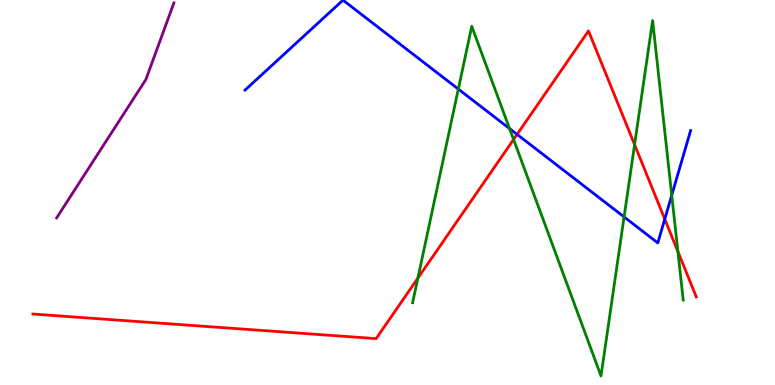[{'lines': ['blue', 'red'], 'intersections': [{'x': 6.67, 'y': 6.51}, {'x': 8.58, 'y': 4.31}]}, {'lines': ['green', 'red'], 'intersections': [{'x': 5.39, 'y': 2.78}, {'x': 6.63, 'y': 6.38}, {'x': 8.19, 'y': 6.24}, {'x': 8.75, 'y': 3.47}]}, {'lines': ['purple', 'red'], 'intersections': []}, {'lines': ['blue', 'green'], 'intersections': [{'x': 5.91, 'y': 7.69}, {'x': 6.57, 'y': 6.66}, {'x': 8.05, 'y': 4.37}, {'x': 8.67, 'y': 4.93}]}, {'lines': ['blue', 'purple'], 'intersections': []}, {'lines': ['green', 'purple'], 'intersections': []}]